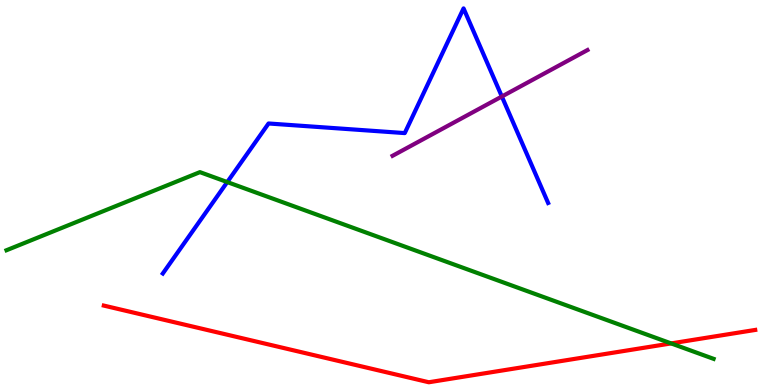[{'lines': ['blue', 'red'], 'intersections': []}, {'lines': ['green', 'red'], 'intersections': [{'x': 8.66, 'y': 1.08}]}, {'lines': ['purple', 'red'], 'intersections': []}, {'lines': ['blue', 'green'], 'intersections': [{'x': 2.93, 'y': 5.27}]}, {'lines': ['blue', 'purple'], 'intersections': [{'x': 6.48, 'y': 7.49}]}, {'lines': ['green', 'purple'], 'intersections': []}]